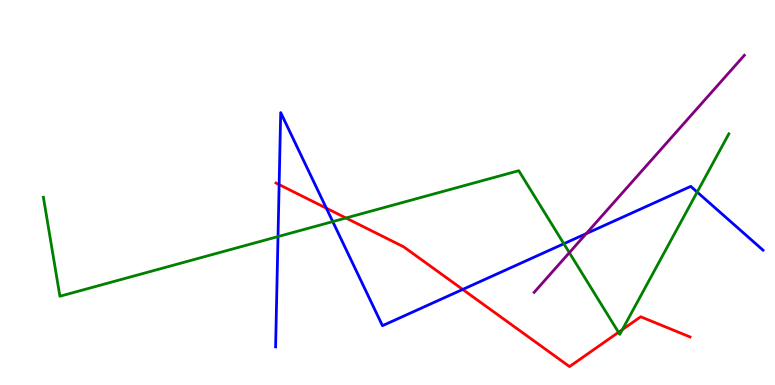[{'lines': ['blue', 'red'], 'intersections': [{'x': 3.6, 'y': 5.21}, {'x': 4.21, 'y': 4.59}, {'x': 5.97, 'y': 2.48}]}, {'lines': ['green', 'red'], 'intersections': [{'x': 4.46, 'y': 4.34}, {'x': 7.98, 'y': 1.37}, {'x': 8.03, 'y': 1.44}]}, {'lines': ['purple', 'red'], 'intersections': []}, {'lines': ['blue', 'green'], 'intersections': [{'x': 3.59, 'y': 3.86}, {'x': 4.29, 'y': 4.24}, {'x': 7.28, 'y': 3.67}, {'x': 9.0, 'y': 5.01}]}, {'lines': ['blue', 'purple'], 'intersections': [{'x': 7.56, 'y': 3.93}]}, {'lines': ['green', 'purple'], 'intersections': [{'x': 7.35, 'y': 3.44}]}]